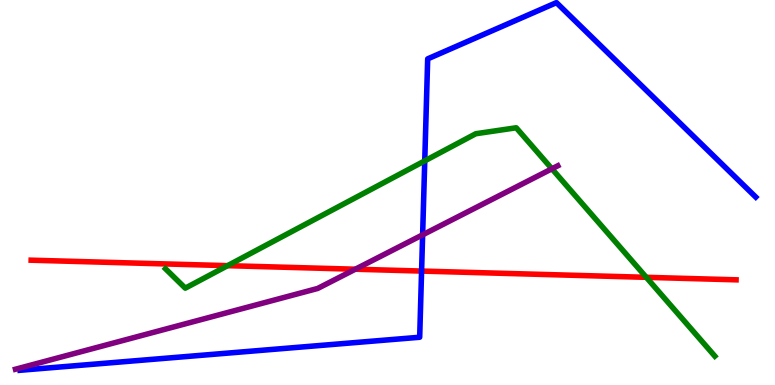[{'lines': ['blue', 'red'], 'intersections': [{'x': 5.44, 'y': 2.96}]}, {'lines': ['green', 'red'], 'intersections': [{'x': 2.94, 'y': 3.1}, {'x': 8.34, 'y': 2.8}]}, {'lines': ['purple', 'red'], 'intersections': [{'x': 4.58, 'y': 3.01}]}, {'lines': ['blue', 'green'], 'intersections': [{'x': 5.48, 'y': 5.82}]}, {'lines': ['blue', 'purple'], 'intersections': [{'x': 5.45, 'y': 3.9}]}, {'lines': ['green', 'purple'], 'intersections': [{'x': 7.12, 'y': 5.62}]}]